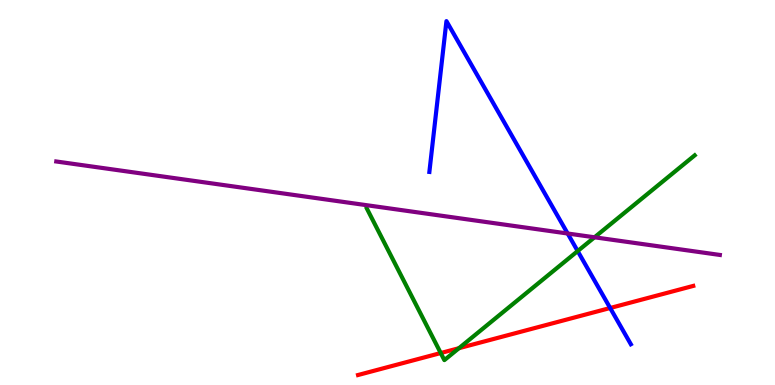[{'lines': ['blue', 'red'], 'intersections': [{'x': 7.87, 'y': 2.0}]}, {'lines': ['green', 'red'], 'intersections': [{'x': 5.69, 'y': 0.83}, {'x': 5.92, 'y': 0.956}]}, {'lines': ['purple', 'red'], 'intersections': []}, {'lines': ['blue', 'green'], 'intersections': [{'x': 7.45, 'y': 3.48}]}, {'lines': ['blue', 'purple'], 'intersections': [{'x': 7.32, 'y': 3.93}]}, {'lines': ['green', 'purple'], 'intersections': [{'x': 7.67, 'y': 3.84}]}]